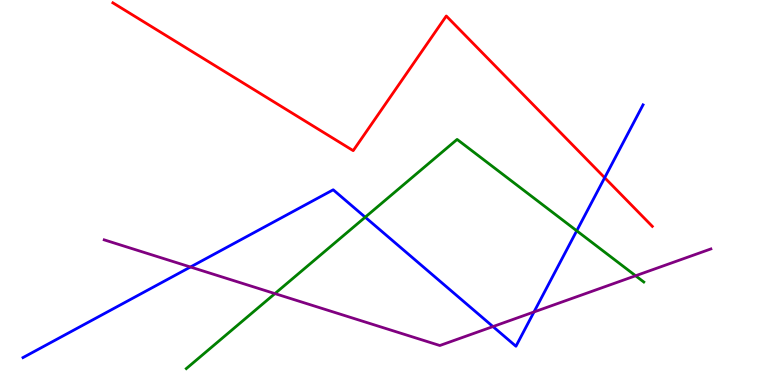[{'lines': ['blue', 'red'], 'intersections': [{'x': 7.8, 'y': 5.38}]}, {'lines': ['green', 'red'], 'intersections': []}, {'lines': ['purple', 'red'], 'intersections': []}, {'lines': ['blue', 'green'], 'intersections': [{'x': 4.71, 'y': 4.36}, {'x': 7.44, 'y': 4.01}]}, {'lines': ['blue', 'purple'], 'intersections': [{'x': 2.46, 'y': 3.06}, {'x': 6.36, 'y': 1.52}, {'x': 6.89, 'y': 1.9}]}, {'lines': ['green', 'purple'], 'intersections': [{'x': 3.55, 'y': 2.37}, {'x': 8.2, 'y': 2.84}]}]